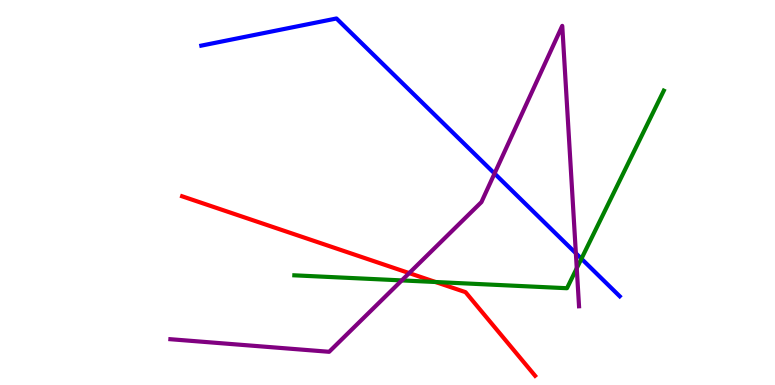[{'lines': ['blue', 'red'], 'intersections': []}, {'lines': ['green', 'red'], 'intersections': [{'x': 5.62, 'y': 2.68}]}, {'lines': ['purple', 'red'], 'intersections': [{'x': 5.28, 'y': 2.91}]}, {'lines': ['blue', 'green'], 'intersections': [{'x': 7.5, 'y': 3.28}]}, {'lines': ['blue', 'purple'], 'intersections': [{'x': 6.38, 'y': 5.49}, {'x': 7.43, 'y': 3.42}]}, {'lines': ['green', 'purple'], 'intersections': [{'x': 5.18, 'y': 2.72}, {'x': 7.44, 'y': 3.03}]}]